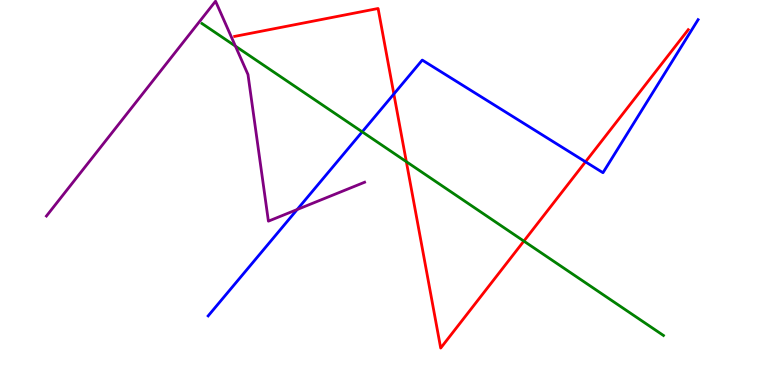[{'lines': ['blue', 'red'], 'intersections': [{'x': 5.08, 'y': 7.56}, {'x': 7.55, 'y': 5.8}]}, {'lines': ['green', 'red'], 'intersections': [{'x': 5.24, 'y': 5.8}, {'x': 6.76, 'y': 3.74}]}, {'lines': ['purple', 'red'], 'intersections': []}, {'lines': ['blue', 'green'], 'intersections': [{'x': 4.67, 'y': 6.58}]}, {'lines': ['blue', 'purple'], 'intersections': [{'x': 3.83, 'y': 4.56}]}, {'lines': ['green', 'purple'], 'intersections': [{'x': 3.04, 'y': 8.8}]}]